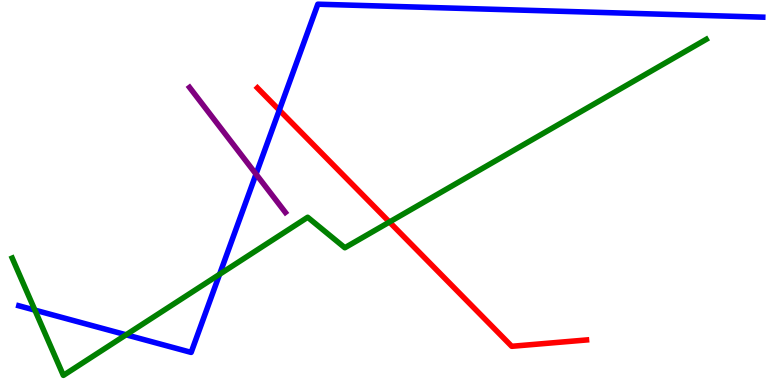[{'lines': ['blue', 'red'], 'intersections': [{'x': 3.6, 'y': 7.14}]}, {'lines': ['green', 'red'], 'intersections': [{'x': 5.02, 'y': 4.23}]}, {'lines': ['purple', 'red'], 'intersections': []}, {'lines': ['blue', 'green'], 'intersections': [{'x': 0.45, 'y': 1.95}, {'x': 1.63, 'y': 1.3}, {'x': 2.83, 'y': 2.88}]}, {'lines': ['blue', 'purple'], 'intersections': [{'x': 3.3, 'y': 5.48}]}, {'lines': ['green', 'purple'], 'intersections': []}]